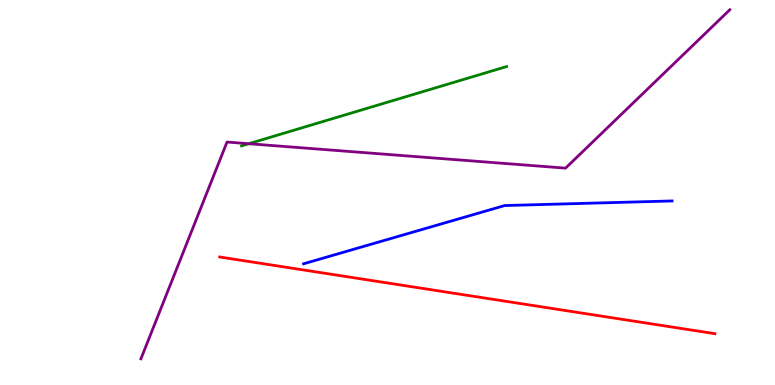[{'lines': ['blue', 'red'], 'intersections': []}, {'lines': ['green', 'red'], 'intersections': []}, {'lines': ['purple', 'red'], 'intersections': []}, {'lines': ['blue', 'green'], 'intersections': []}, {'lines': ['blue', 'purple'], 'intersections': []}, {'lines': ['green', 'purple'], 'intersections': [{'x': 3.21, 'y': 6.27}]}]